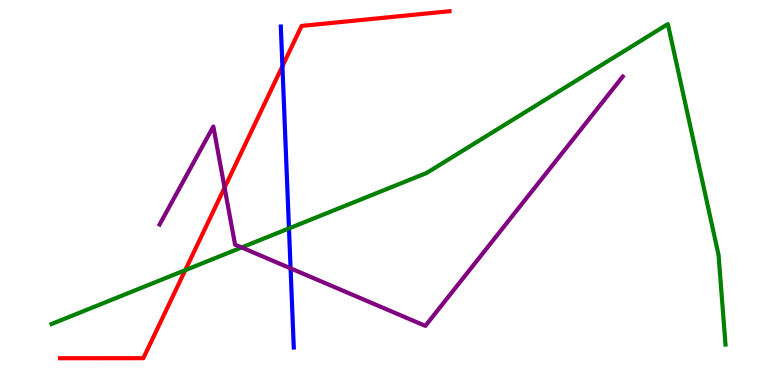[{'lines': ['blue', 'red'], 'intersections': [{'x': 3.64, 'y': 8.28}]}, {'lines': ['green', 'red'], 'intersections': [{'x': 2.39, 'y': 2.98}]}, {'lines': ['purple', 'red'], 'intersections': [{'x': 2.9, 'y': 5.13}]}, {'lines': ['blue', 'green'], 'intersections': [{'x': 3.73, 'y': 4.07}]}, {'lines': ['blue', 'purple'], 'intersections': [{'x': 3.75, 'y': 3.03}]}, {'lines': ['green', 'purple'], 'intersections': [{'x': 3.12, 'y': 3.57}]}]